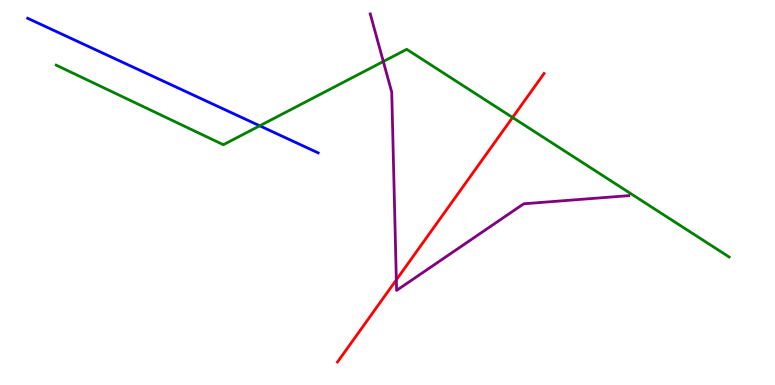[{'lines': ['blue', 'red'], 'intersections': []}, {'lines': ['green', 'red'], 'intersections': [{'x': 6.61, 'y': 6.95}]}, {'lines': ['purple', 'red'], 'intersections': [{'x': 5.11, 'y': 2.73}]}, {'lines': ['blue', 'green'], 'intersections': [{'x': 3.35, 'y': 6.73}]}, {'lines': ['blue', 'purple'], 'intersections': []}, {'lines': ['green', 'purple'], 'intersections': [{'x': 4.95, 'y': 8.4}]}]